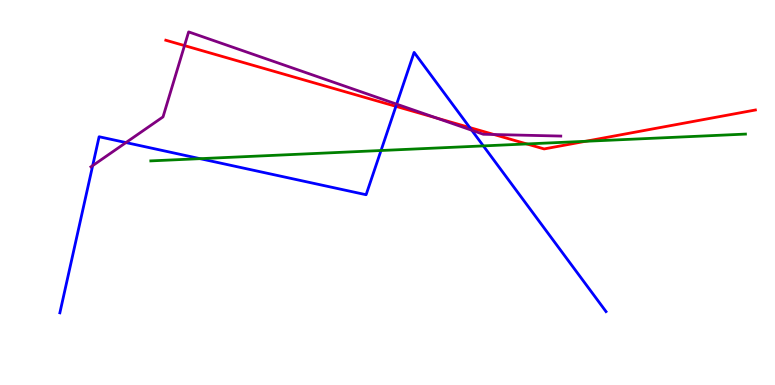[{'lines': ['blue', 'red'], 'intersections': [{'x': 5.11, 'y': 7.24}, {'x': 6.06, 'y': 6.69}]}, {'lines': ['green', 'red'], 'intersections': [{'x': 6.8, 'y': 6.26}, {'x': 7.56, 'y': 6.33}]}, {'lines': ['purple', 'red'], 'intersections': [{'x': 2.38, 'y': 8.82}, {'x': 5.63, 'y': 6.93}, {'x': 6.37, 'y': 6.51}]}, {'lines': ['blue', 'green'], 'intersections': [{'x': 2.58, 'y': 5.88}, {'x': 4.92, 'y': 6.09}, {'x': 6.24, 'y': 6.21}]}, {'lines': ['blue', 'purple'], 'intersections': [{'x': 1.2, 'y': 5.7}, {'x': 1.63, 'y': 6.3}, {'x': 5.12, 'y': 7.29}, {'x': 6.09, 'y': 6.62}]}, {'lines': ['green', 'purple'], 'intersections': []}]